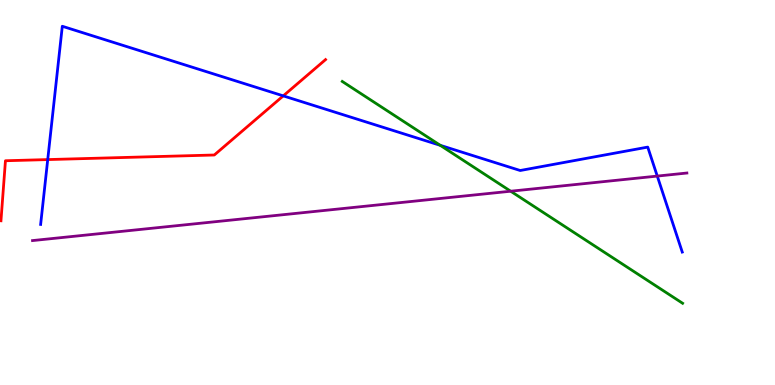[{'lines': ['blue', 'red'], 'intersections': [{'x': 0.616, 'y': 5.86}, {'x': 3.65, 'y': 7.51}]}, {'lines': ['green', 'red'], 'intersections': []}, {'lines': ['purple', 'red'], 'intersections': []}, {'lines': ['blue', 'green'], 'intersections': [{'x': 5.68, 'y': 6.23}]}, {'lines': ['blue', 'purple'], 'intersections': [{'x': 8.48, 'y': 5.43}]}, {'lines': ['green', 'purple'], 'intersections': [{'x': 6.59, 'y': 5.03}]}]